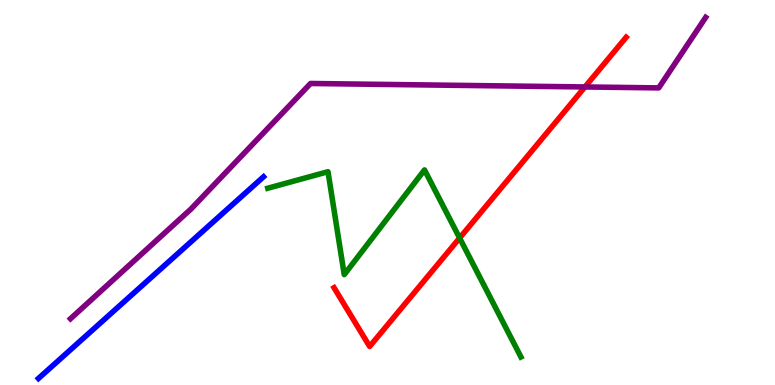[{'lines': ['blue', 'red'], 'intersections': []}, {'lines': ['green', 'red'], 'intersections': [{'x': 5.93, 'y': 3.82}]}, {'lines': ['purple', 'red'], 'intersections': [{'x': 7.55, 'y': 7.74}]}, {'lines': ['blue', 'green'], 'intersections': []}, {'lines': ['blue', 'purple'], 'intersections': []}, {'lines': ['green', 'purple'], 'intersections': []}]